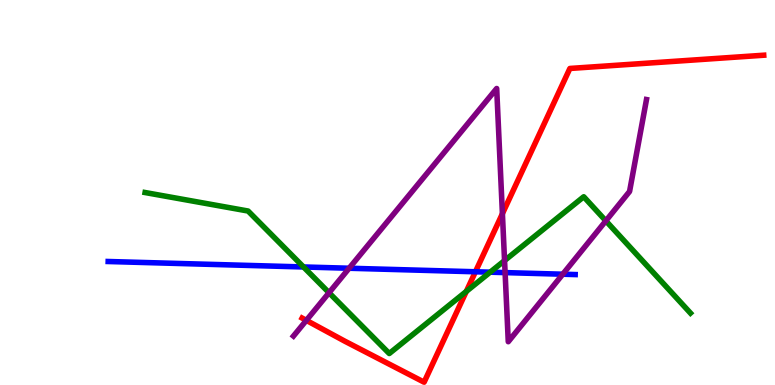[{'lines': ['blue', 'red'], 'intersections': [{'x': 6.13, 'y': 2.94}]}, {'lines': ['green', 'red'], 'intersections': [{'x': 6.02, 'y': 2.43}]}, {'lines': ['purple', 'red'], 'intersections': [{'x': 3.95, 'y': 1.68}, {'x': 6.48, 'y': 4.45}]}, {'lines': ['blue', 'green'], 'intersections': [{'x': 3.92, 'y': 3.07}, {'x': 6.32, 'y': 2.93}]}, {'lines': ['blue', 'purple'], 'intersections': [{'x': 4.5, 'y': 3.03}, {'x': 6.52, 'y': 2.92}, {'x': 7.26, 'y': 2.88}]}, {'lines': ['green', 'purple'], 'intersections': [{'x': 4.25, 'y': 2.4}, {'x': 6.51, 'y': 3.23}, {'x': 7.82, 'y': 4.26}]}]